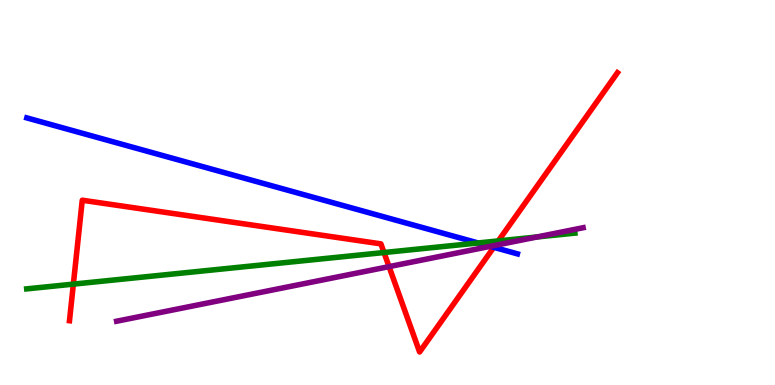[{'lines': ['blue', 'red'], 'intersections': [{'x': 6.37, 'y': 3.58}]}, {'lines': ['green', 'red'], 'intersections': [{'x': 0.947, 'y': 2.62}, {'x': 4.95, 'y': 3.44}, {'x': 6.43, 'y': 3.74}]}, {'lines': ['purple', 'red'], 'intersections': [{'x': 5.02, 'y': 3.07}, {'x': 6.39, 'y': 3.63}]}, {'lines': ['blue', 'green'], 'intersections': [{'x': 6.17, 'y': 3.69}]}, {'lines': ['blue', 'purple'], 'intersections': [{'x': 6.33, 'y': 3.6}]}, {'lines': ['green', 'purple'], 'intersections': [{'x': 6.93, 'y': 3.84}]}]